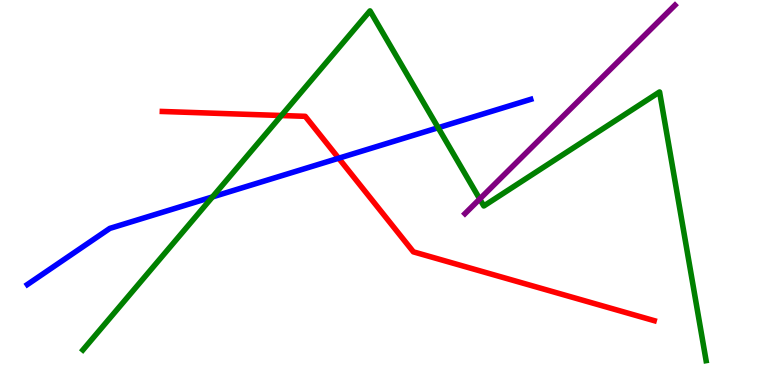[{'lines': ['blue', 'red'], 'intersections': [{'x': 4.37, 'y': 5.89}]}, {'lines': ['green', 'red'], 'intersections': [{'x': 3.63, 'y': 7.0}]}, {'lines': ['purple', 'red'], 'intersections': []}, {'lines': ['blue', 'green'], 'intersections': [{'x': 2.74, 'y': 4.89}, {'x': 5.65, 'y': 6.68}]}, {'lines': ['blue', 'purple'], 'intersections': []}, {'lines': ['green', 'purple'], 'intersections': [{'x': 6.19, 'y': 4.83}]}]